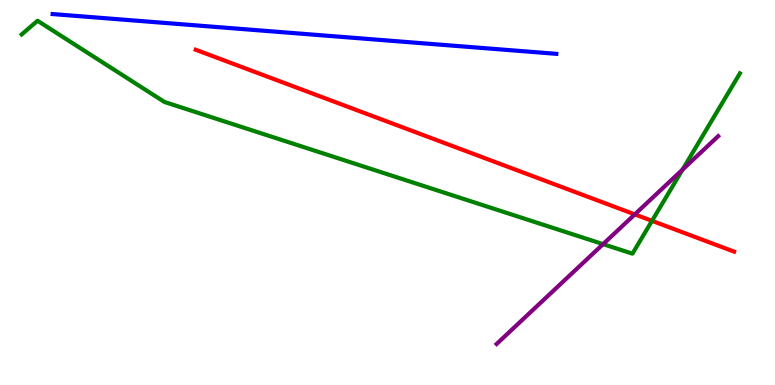[{'lines': ['blue', 'red'], 'intersections': []}, {'lines': ['green', 'red'], 'intersections': [{'x': 8.41, 'y': 4.26}]}, {'lines': ['purple', 'red'], 'intersections': [{'x': 8.19, 'y': 4.43}]}, {'lines': ['blue', 'green'], 'intersections': []}, {'lines': ['blue', 'purple'], 'intersections': []}, {'lines': ['green', 'purple'], 'intersections': [{'x': 7.78, 'y': 3.66}, {'x': 8.81, 'y': 5.59}]}]